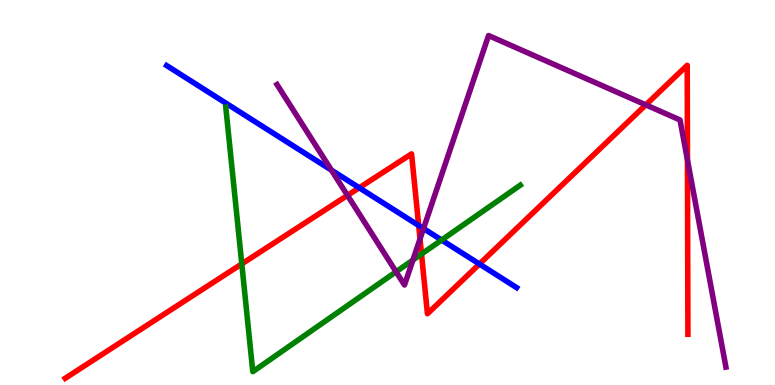[{'lines': ['blue', 'red'], 'intersections': [{'x': 4.64, 'y': 5.12}, {'x': 5.4, 'y': 4.14}, {'x': 6.19, 'y': 3.14}]}, {'lines': ['green', 'red'], 'intersections': [{'x': 3.12, 'y': 3.15}, {'x': 5.44, 'y': 3.4}]}, {'lines': ['purple', 'red'], 'intersections': [{'x': 4.48, 'y': 4.92}, {'x': 5.42, 'y': 3.79}, {'x': 8.33, 'y': 7.28}, {'x': 8.87, 'y': 5.84}]}, {'lines': ['blue', 'green'], 'intersections': [{'x': 5.7, 'y': 3.77}]}, {'lines': ['blue', 'purple'], 'intersections': [{'x': 4.28, 'y': 5.58}, {'x': 5.46, 'y': 4.06}]}, {'lines': ['green', 'purple'], 'intersections': [{'x': 5.11, 'y': 2.94}, {'x': 5.33, 'y': 3.25}]}]